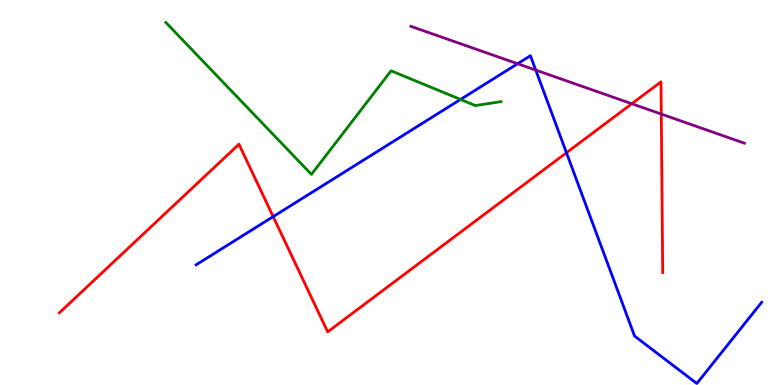[{'lines': ['blue', 'red'], 'intersections': [{'x': 3.52, 'y': 4.37}, {'x': 7.31, 'y': 6.03}]}, {'lines': ['green', 'red'], 'intersections': []}, {'lines': ['purple', 'red'], 'intersections': [{'x': 8.15, 'y': 7.31}, {'x': 8.53, 'y': 7.04}]}, {'lines': ['blue', 'green'], 'intersections': [{'x': 5.94, 'y': 7.42}]}, {'lines': ['blue', 'purple'], 'intersections': [{'x': 6.68, 'y': 8.34}, {'x': 6.91, 'y': 8.18}]}, {'lines': ['green', 'purple'], 'intersections': []}]